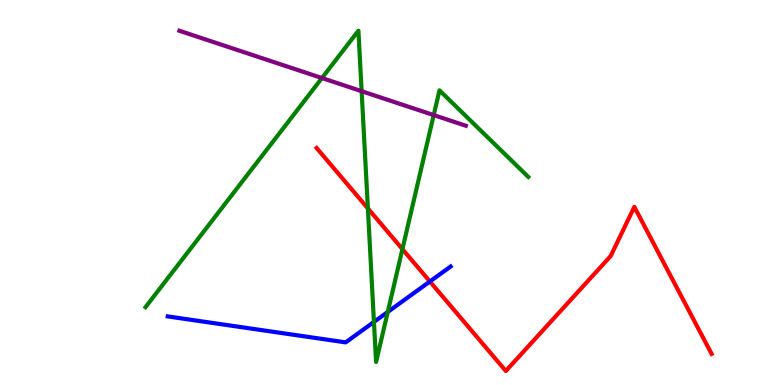[{'lines': ['blue', 'red'], 'intersections': [{'x': 5.55, 'y': 2.69}]}, {'lines': ['green', 'red'], 'intersections': [{'x': 4.75, 'y': 4.59}, {'x': 5.19, 'y': 3.53}]}, {'lines': ['purple', 'red'], 'intersections': []}, {'lines': ['blue', 'green'], 'intersections': [{'x': 4.83, 'y': 1.64}, {'x': 5.0, 'y': 1.9}]}, {'lines': ['blue', 'purple'], 'intersections': []}, {'lines': ['green', 'purple'], 'intersections': [{'x': 4.15, 'y': 7.97}, {'x': 4.67, 'y': 7.63}, {'x': 5.6, 'y': 7.01}]}]